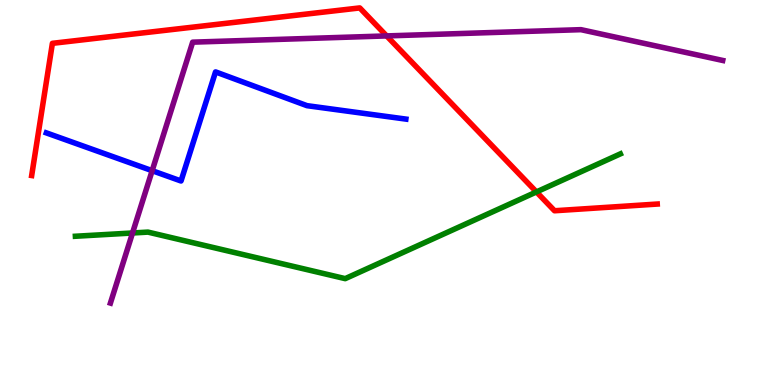[{'lines': ['blue', 'red'], 'intersections': []}, {'lines': ['green', 'red'], 'intersections': [{'x': 6.92, 'y': 5.01}]}, {'lines': ['purple', 'red'], 'intersections': [{'x': 4.99, 'y': 9.07}]}, {'lines': ['blue', 'green'], 'intersections': []}, {'lines': ['blue', 'purple'], 'intersections': [{'x': 1.96, 'y': 5.57}]}, {'lines': ['green', 'purple'], 'intersections': [{'x': 1.71, 'y': 3.95}]}]